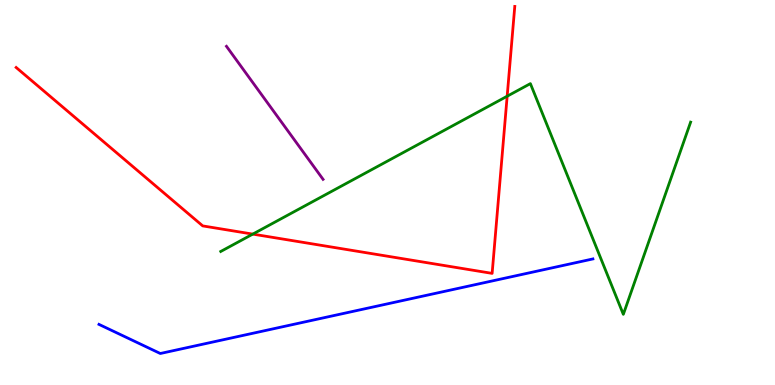[{'lines': ['blue', 'red'], 'intersections': []}, {'lines': ['green', 'red'], 'intersections': [{'x': 3.26, 'y': 3.92}, {'x': 6.54, 'y': 7.5}]}, {'lines': ['purple', 'red'], 'intersections': []}, {'lines': ['blue', 'green'], 'intersections': []}, {'lines': ['blue', 'purple'], 'intersections': []}, {'lines': ['green', 'purple'], 'intersections': []}]